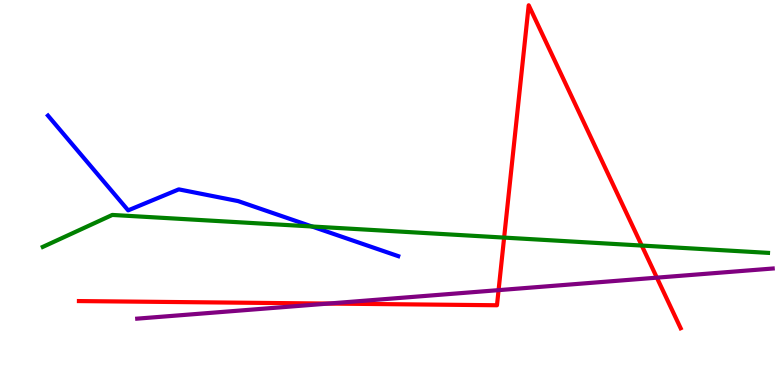[{'lines': ['blue', 'red'], 'intersections': []}, {'lines': ['green', 'red'], 'intersections': [{'x': 6.5, 'y': 3.83}, {'x': 8.28, 'y': 3.62}]}, {'lines': ['purple', 'red'], 'intersections': [{'x': 4.24, 'y': 2.12}, {'x': 6.43, 'y': 2.46}, {'x': 8.48, 'y': 2.79}]}, {'lines': ['blue', 'green'], 'intersections': [{'x': 4.03, 'y': 4.12}]}, {'lines': ['blue', 'purple'], 'intersections': []}, {'lines': ['green', 'purple'], 'intersections': []}]